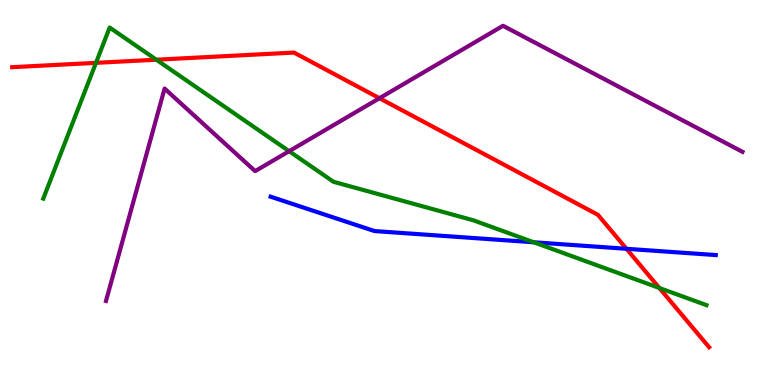[{'lines': ['blue', 'red'], 'intersections': [{'x': 8.08, 'y': 3.54}]}, {'lines': ['green', 'red'], 'intersections': [{'x': 1.24, 'y': 8.37}, {'x': 2.02, 'y': 8.45}, {'x': 8.51, 'y': 2.52}]}, {'lines': ['purple', 'red'], 'intersections': [{'x': 4.9, 'y': 7.45}]}, {'lines': ['blue', 'green'], 'intersections': [{'x': 6.89, 'y': 3.71}]}, {'lines': ['blue', 'purple'], 'intersections': []}, {'lines': ['green', 'purple'], 'intersections': [{'x': 3.73, 'y': 6.07}]}]